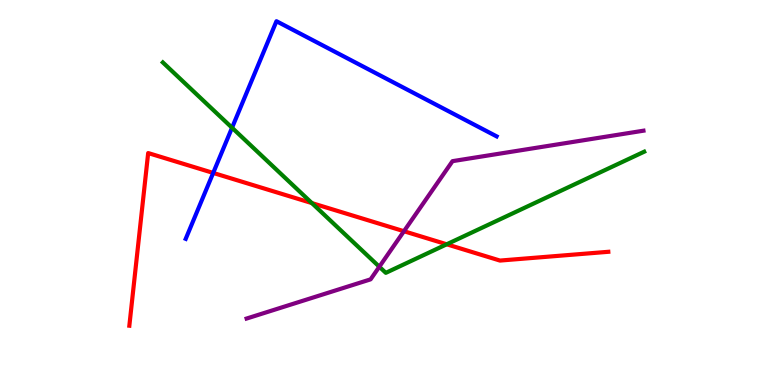[{'lines': ['blue', 'red'], 'intersections': [{'x': 2.75, 'y': 5.51}]}, {'lines': ['green', 'red'], 'intersections': [{'x': 4.02, 'y': 4.72}, {'x': 5.76, 'y': 3.65}]}, {'lines': ['purple', 'red'], 'intersections': [{'x': 5.21, 'y': 3.99}]}, {'lines': ['blue', 'green'], 'intersections': [{'x': 2.99, 'y': 6.68}]}, {'lines': ['blue', 'purple'], 'intersections': []}, {'lines': ['green', 'purple'], 'intersections': [{'x': 4.89, 'y': 3.07}]}]